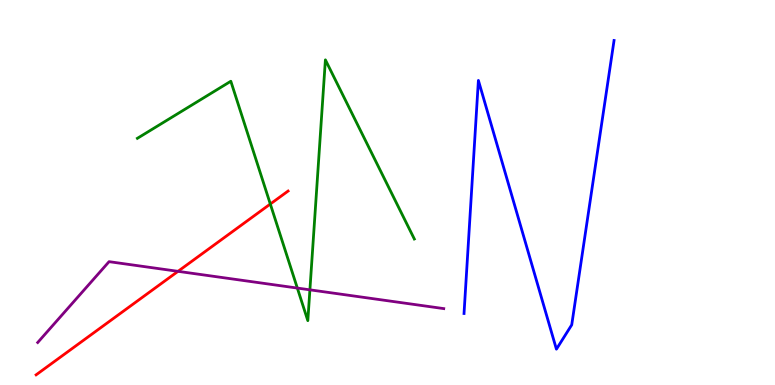[{'lines': ['blue', 'red'], 'intersections': []}, {'lines': ['green', 'red'], 'intersections': [{'x': 3.49, 'y': 4.7}]}, {'lines': ['purple', 'red'], 'intersections': [{'x': 2.3, 'y': 2.95}]}, {'lines': ['blue', 'green'], 'intersections': []}, {'lines': ['blue', 'purple'], 'intersections': []}, {'lines': ['green', 'purple'], 'intersections': [{'x': 3.84, 'y': 2.52}, {'x': 4.0, 'y': 2.47}]}]